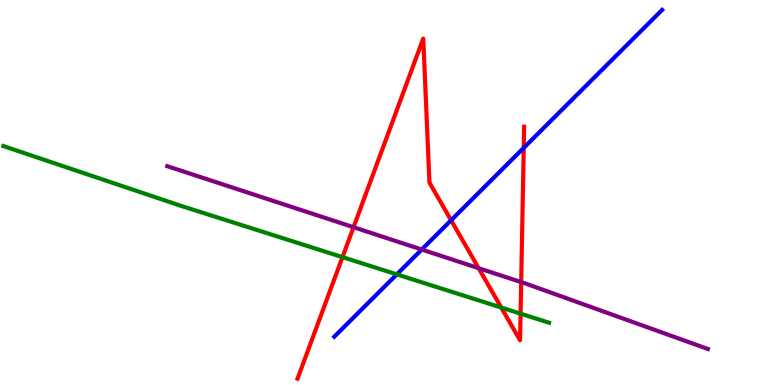[{'lines': ['blue', 'red'], 'intersections': [{'x': 5.82, 'y': 4.28}, {'x': 6.76, 'y': 6.16}]}, {'lines': ['green', 'red'], 'intersections': [{'x': 4.42, 'y': 3.32}, {'x': 6.47, 'y': 2.01}, {'x': 6.72, 'y': 1.85}]}, {'lines': ['purple', 'red'], 'intersections': [{'x': 4.56, 'y': 4.1}, {'x': 6.18, 'y': 3.03}, {'x': 6.72, 'y': 2.67}]}, {'lines': ['blue', 'green'], 'intersections': [{'x': 5.12, 'y': 2.87}]}, {'lines': ['blue', 'purple'], 'intersections': [{'x': 5.44, 'y': 3.52}]}, {'lines': ['green', 'purple'], 'intersections': []}]